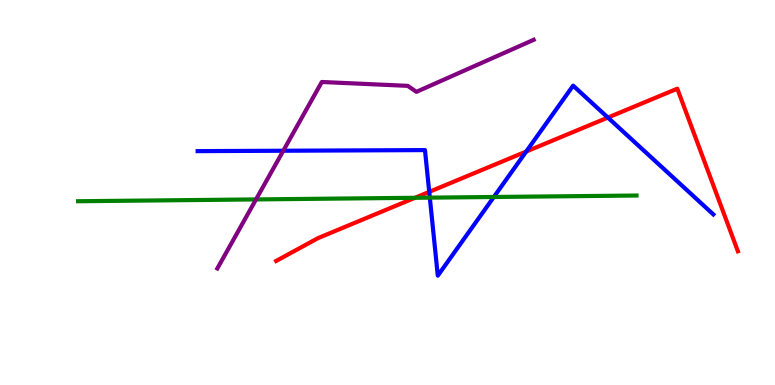[{'lines': ['blue', 'red'], 'intersections': [{'x': 5.54, 'y': 5.02}, {'x': 6.79, 'y': 6.06}, {'x': 7.84, 'y': 6.95}]}, {'lines': ['green', 'red'], 'intersections': [{'x': 5.35, 'y': 4.86}]}, {'lines': ['purple', 'red'], 'intersections': []}, {'lines': ['blue', 'green'], 'intersections': [{'x': 5.55, 'y': 4.87}, {'x': 6.37, 'y': 4.88}]}, {'lines': ['blue', 'purple'], 'intersections': [{'x': 3.66, 'y': 6.08}]}, {'lines': ['green', 'purple'], 'intersections': [{'x': 3.3, 'y': 4.82}]}]